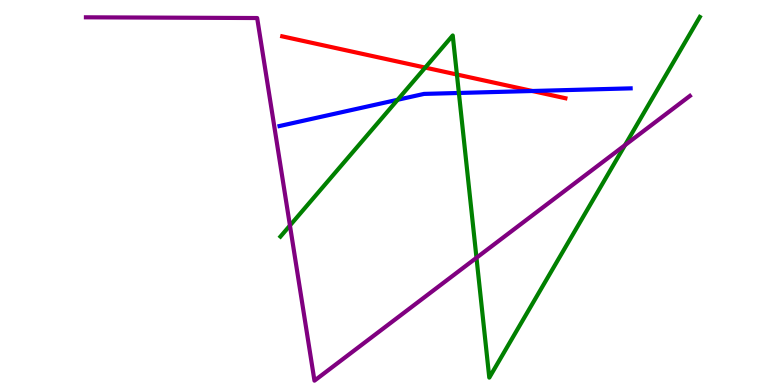[{'lines': ['blue', 'red'], 'intersections': [{'x': 6.87, 'y': 7.64}]}, {'lines': ['green', 'red'], 'intersections': [{'x': 5.49, 'y': 8.24}, {'x': 5.9, 'y': 8.06}]}, {'lines': ['purple', 'red'], 'intersections': []}, {'lines': ['blue', 'green'], 'intersections': [{'x': 5.13, 'y': 7.41}, {'x': 5.92, 'y': 7.59}]}, {'lines': ['blue', 'purple'], 'intersections': []}, {'lines': ['green', 'purple'], 'intersections': [{'x': 3.74, 'y': 4.14}, {'x': 6.15, 'y': 3.3}, {'x': 8.06, 'y': 6.23}]}]